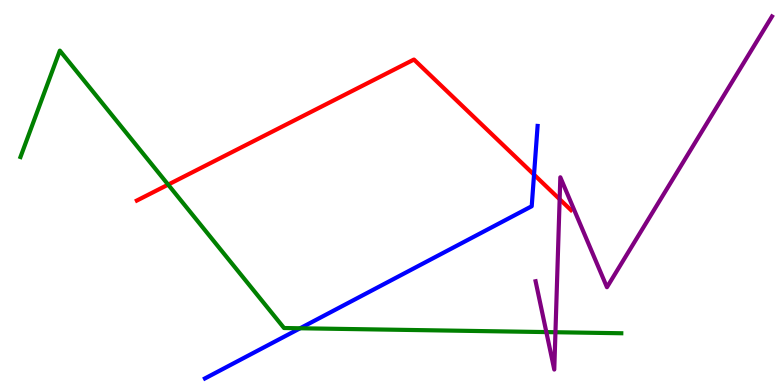[{'lines': ['blue', 'red'], 'intersections': [{'x': 6.89, 'y': 5.46}]}, {'lines': ['green', 'red'], 'intersections': [{'x': 2.17, 'y': 5.2}]}, {'lines': ['purple', 'red'], 'intersections': [{'x': 7.22, 'y': 4.83}]}, {'lines': ['blue', 'green'], 'intersections': [{'x': 3.87, 'y': 1.47}]}, {'lines': ['blue', 'purple'], 'intersections': []}, {'lines': ['green', 'purple'], 'intersections': [{'x': 7.05, 'y': 1.37}, {'x': 7.17, 'y': 1.37}]}]